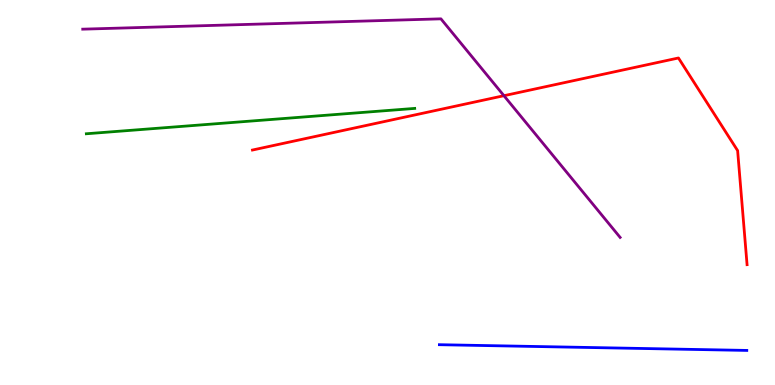[{'lines': ['blue', 'red'], 'intersections': []}, {'lines': ['green', 'red'], 'intersections': []}, {'lines': ['purple', 'red'], 'intersections': [{'x': 6.5, 'y': 7.51}]}, {'lines': ['blue', 'green'], 'intersections': []}, {'lines': ['blue', 'purple'], 'intersections': []}, {'lines': ['green', 'purple'], 'intersections': []}]